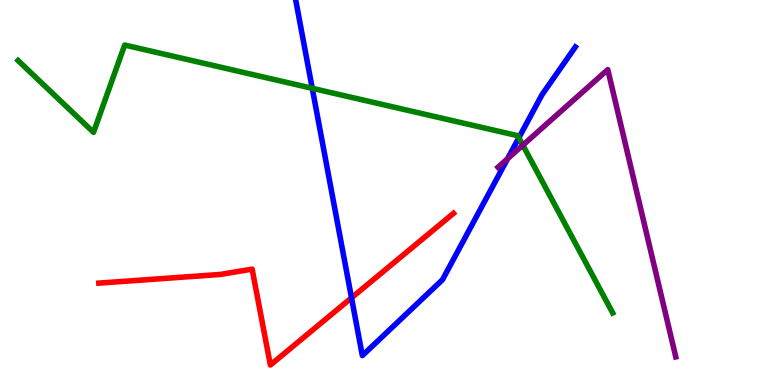[{'lines': ['blue', 'red'], 'intersections': [{'x': 4.54, 'y': 2.26}]}, {'lines': ['green', 'red'], 'intersections': []}, {'lines': ['purple', 'red'], 'intersections': []}, {'lines': ['blue', 'green'], 'intersections': [{'x': 4.03, 'y': 7.71}, {'x': 6.7, 'y': 6.42}]}, {'lines': ['blue', 'purple'], 'intersections': [{'x': 6.55, 'y': 5.88}]}, {'lines': ['green', 'purple'], 'intersections': [{'x': 6.75, 'y': 6.23}]}]